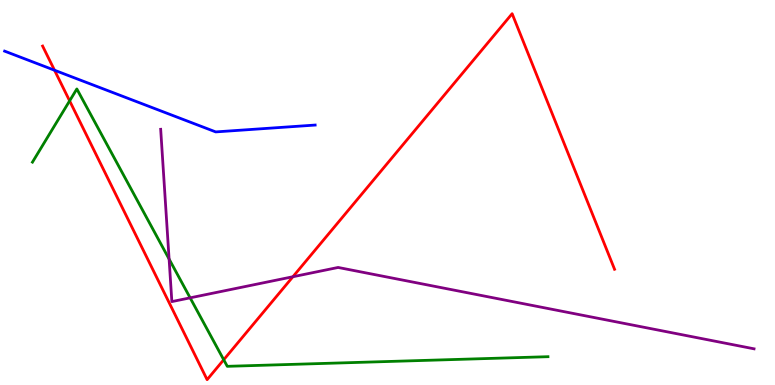[{'lines': ['blue', 'red'], 'intersections': [{'x': 0.704, 'y': 8.18}]}, {'lines': ['green', 'red'], 'intersections': [{'x': 0.898, 'y': 7.38}, {'x': 2.89, 'y': 0.656}]}, {'lines': ['purple', 'red'], 'intersections': [{'x': 3.78, 'y': 2.81}]}, {'lines': ['blue', 'green'], 'intersections': []}, {'lines': ['blue', 'purple'], 'intersections': []}, {'lines': ['green', 'purple'], 'intersections': [{'x': 2.18, 'y': 3.27}, {'x': 2.45, 'y': 2.26}]}]